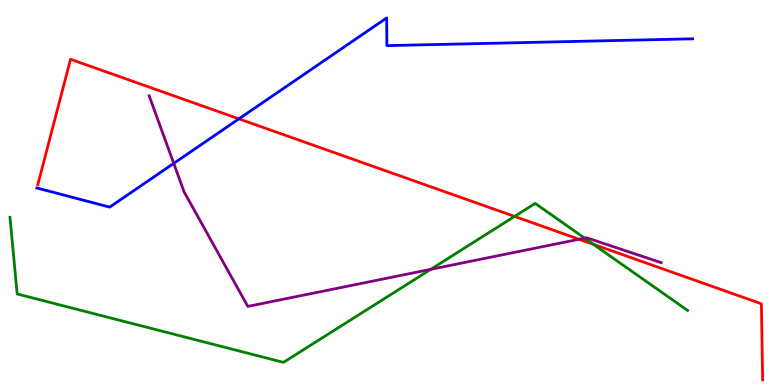[{'lines': ['blue', 'red'], 'intersections': [{'x': 3.08, 'y': 6.91}]}, {'lines': ['green', 'red'], 'intersections': [{'x': 6.64, 'y': 4.38}, {'x': 7.66, 'y': 3.65}]}, {'lines': ['purple', 'red'], 'intersections': [{'x': 7.47, 'y': 3.79}]}, {'lines': ['blue', 'green'], 'intersections': []}, {'lines': ['blue', 'purple'], 'intersections': [{'x': 2.24, 'y': 5.76}]}, {'lines': ['green', 'purple'], 'intersections': [{'x': 5.56, 'y': 3.0}, {'x': 7.54, 'y': 3.81}]}]